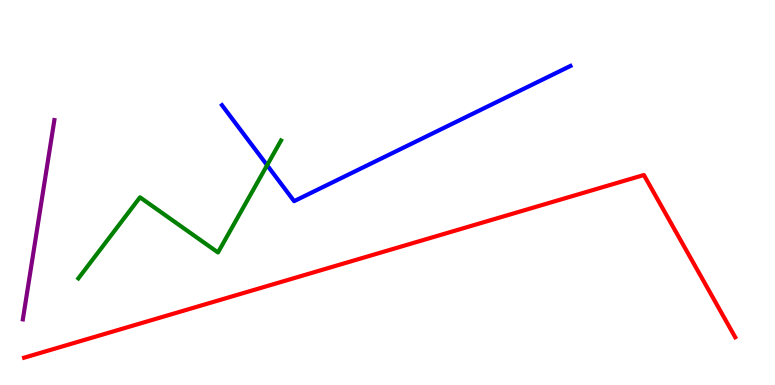[{'lines': ['blue', 'red'], 'intersections': []}, {'lines': ['green', 'red'], 'intersections': []}, {'lines': ['purple', 'red'], 'intersections': []}, {'lines': ['blue', 'green'], 'intersections': [{'x': 3.45, 'y': 5.71}]}, {'lines': ['blue', 'purple'], 'intersections': []}, {'lines': ['green', 'purple'], 'intersections': []}]